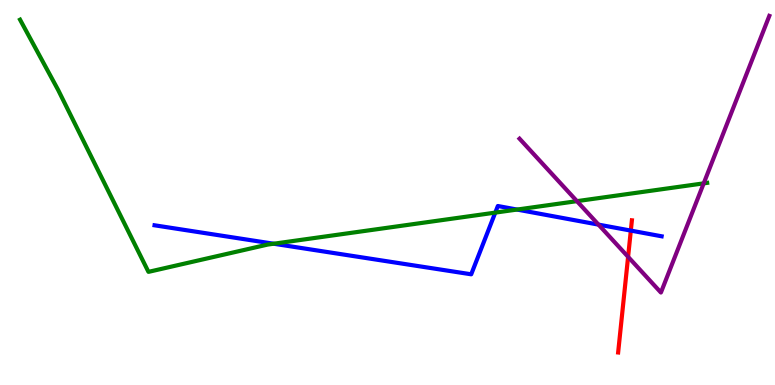[{'lines': ['blue', 'red'], 'intersections': [{'x': 8.14, 'y': 4.01}]}, {'lines': ['green', 'red'], 'intersections': []}, {'lines': ['purple', 'red'], 'intersections': [{'x': 8.1, 'y': 3.33}]}, {'lines': ['blue', 'green'], 'intersections': [{'x': 3.53, 'y': 3.67}, {'x': 6.39, 'y': 4.48}, {'x': 6.67, 'y': 4.56}]}, {'lines': ['blue', 'purple'], 'intersections': [{'x': 7.72, 'y': 4.17}]}, {'lines': ['green', 'purple'], 'intersections': [{'x': 7.44, 'y': 4.78}, {'x': 9.08, 'y': 5.24}]}]